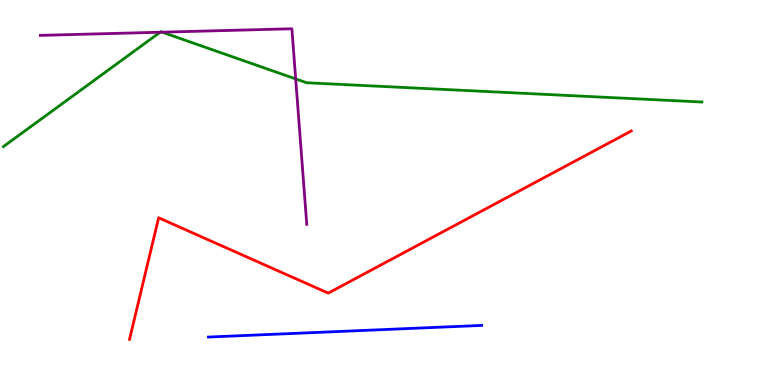[{'lines': ['blue', 'red'], 'intersections': []}, {'lines': ['green', 'red'], 'intersections': []}, {'lines': ['purple', 'red'], 'intersections': []}, {'lines': ['blue', 'green'], 'intersections': []}, {'lines': ['blue', 'purple'], 'intersections': []}, {'lines': ['green', 'purple'], 'intersections': [{'x': 2.07, 'y': 9.16}, {'x': 2.09, 'y': 9.16}, {'x': 3.82, 'y': 7.95}]}]